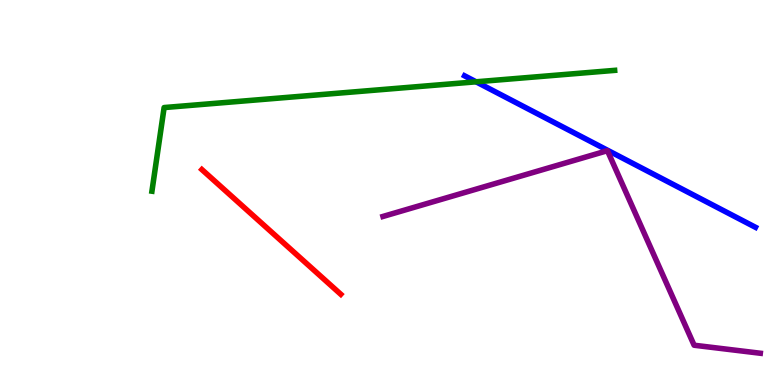[{'lines': ['blue', 'red'], 'intersections': []}, {'lines': ['green', 'red'], 'intersections': []}, {'lines': ['purple', 'red'], 'intersections': []}, {'lines': ['blue', 'green'], 'intersections': [{'x': 6.14, 'y': 7.88}]}, {'lines': ['blue', 'purple'], 'intersections': []}, {'lines': ['green', 'purple'], 'intersections': []}]